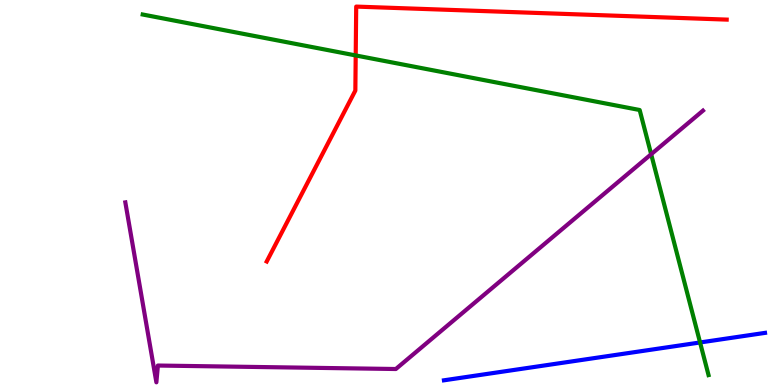[{'lines': ['blue', 'red'], 'intersections': []}, {'lines': ['green', 'red'], 'intersections': [{'x': 4.59, 'y': 8.56}]}, {'lines': ['purple', 'red'], 'intersections': []}, {'lines': ['blue', 'green'], 'intersections': [{'x': 9.03, 'y': 1.1}]}, {'lines': ['blue', 'purple'], 'intersections': []}, {'lines': ['green', 'purple'], 'intersections': [{'x': 8.4, 'y': 5.99}]}]